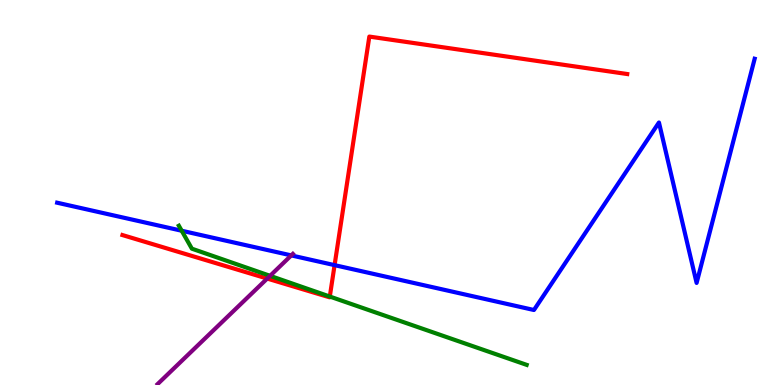[{'lines': ['blue', 'red'], 'intersections': [{'x': 4.32, 'y': 3.11}]}, {'lines': ['green', 'red'], 'intersections': [{'x': 4.26, 'y': 2.3}]}, {'lines': ['purple', 'red'], 'intersections': [{'x': 3.45, 'y': 2.76}]}, {'lines': ['blue', 'green'], 'intersections': [{'x': 2.34, 'y': 4.01}]}, {'lines': ['blue', 'purple'], 'intersections': [{'x': 3.76, 'y': 3.37}]}, {'lines': ['green', 'purple'], 'intersections': [{'x': 3.48, 'y': 2.84}]}]